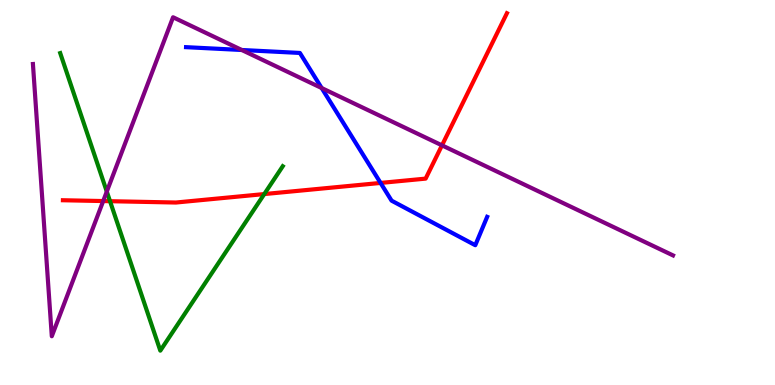[{'lines': ['blue', 'red'], 'intersections': [{'x': 4.91, 'y': 5.25}]}, {'lines': ['green', 'red'], 'intersections': [{'x': 1.42, 'y': 4.77}, {'x': 3.41, 'y': 4.96}]}, {'lines': ['purple', 'red'], 'intersections': [{'x': 1.33, 'y': 4.78}, {'x': 5.7, 'y': 6.22}]}, {'lines': ['blue', 'green'], 'intersections': []}, {'lines': ['blue', 'purple'], 'intersections': [{'x': 3.12, 'y': 8.7}, {'x': 4.15, 'y': 7.71}]}, {'lines': ['green', 'purple'], 'intersections': [{'x': 1.38, 'y': 5.02}]}]